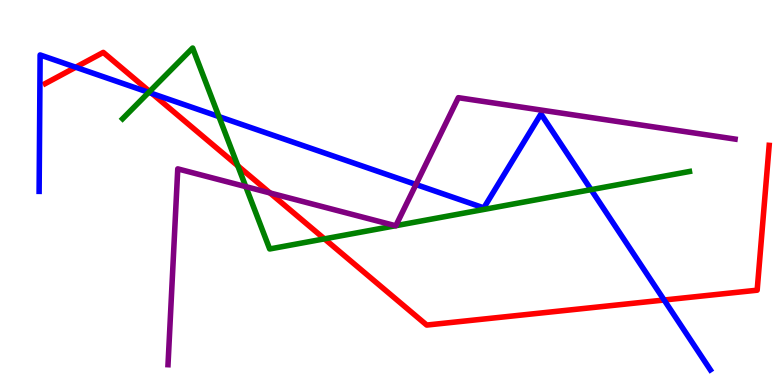[{'lines': ['blue', 'red'], 'intersections': [{'x': 0.977, 'y': 8.25}, {'x': 1.96, 'y': 7.57}, {'x': 8.57, 'y': 2.21}]}, {'lines': ['green', 'red'], 'intersections': [{'x': 1.93, 'y': 7.62}, {'x': 3.07, 'y': 5.69}, {'x': 4.19, 'y': 3.8}]}, {'lines': ['purple', 'red'], 'intersections': [{'x': 3.48, 'y': 4.99}]}, {'lines': ['blue', 'green'], 'intersections': [{'x': 1.92, 'y': 7.6}, {'x': 2.82, 'y': 6.97}, {'x': 7.63, 'y': 5.07}]}, {'lines': ['blue', 'purple'], 'intersections': [{'x': 5.37, 'y': 5.21}]}, {'lines': ['green', 'purple'], 'intersections': [{'x': 3.17, 'y': 5.15}, {'x': 5.1, 'y': 4.14}, {'x': 5.11, 'y': 4.14}]}]